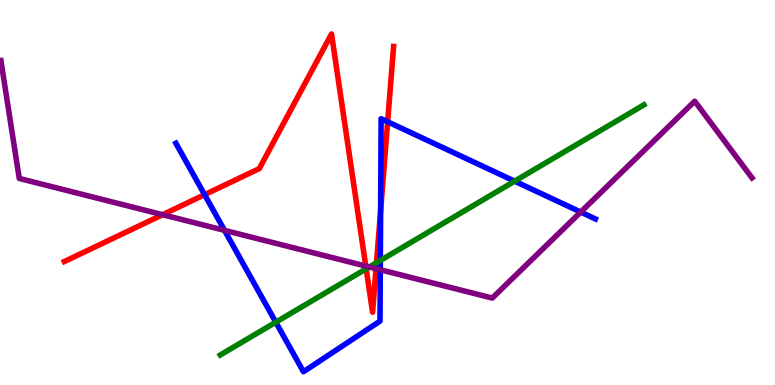[{'lines': ['blue', 'red'], 'intersections': [{'x': 2.64, 'y': 4.94}, {'x': 4.91, 'y': 4.53}, {'x': 5.0, 'y': 6.84}]}, {'lines': ['green', 'red'], 'intersections': [{'x': 4.72, 'y': 3.02}, {'x': 4.86, 'y': 3.18}]}, {'lines': ['purple', 'red'], 'intersections': [{'x': 2.1, 'y': 4.42}, {'x': 4.72, 'y': 3.09}, {'x': 4.85, 'y': 3.02}]}, {'lines': ['blue', 'green'], 'intersections': [{'x': 3.56, 'y': 1.63}, {'x': 4.91, 'y': 3.23}, {'x': 6.64, 'y': 5.29}]}, {'lines': ['blue', 'purple'], 'intersections': [{'x': 2.9, 'y': 4.02}, {'x': 4.91, 'y': 2.99}, {'x': 7.49, 'y': 4.49}]}, {'lines': ['green', 'purple'], 'intersections': [{'x': 4.77, 'y': 3.07}]}]